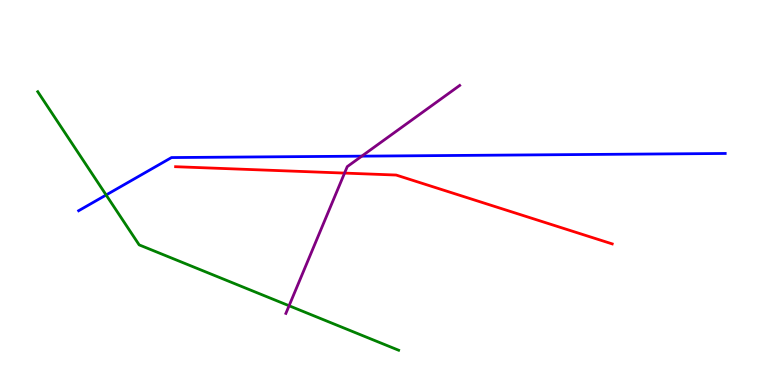[{'lines': ['blue', 'red'], 'intersections': []}, {'lines': ['green', 'red'], 'intersections': []}, {'lines': ['purple', 'red'], 'intersections': [{'x': 4.45, 'y': 5.5}]}, {'lines': ['blue', 'green'], 'intersections': [{'x': 1.37, 'y': 4.94}]}, {'lines': ['blue', 'purple'], 'intersections': [{'x': 4.67, 'y': 5.94}]}, {'lines': ['green', 'purple'], 'intersections': [{'x': 3.73, 'y': 2.06}]}]